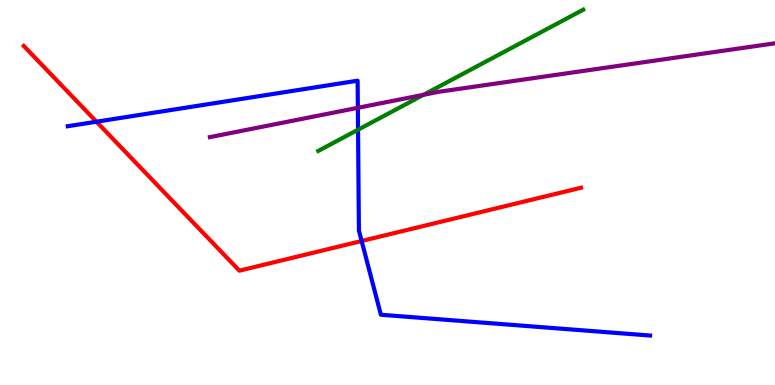[{'lines': ['blue', 'red'], 'intersections': [{'x': 1.24, 'y': 6.84}, {'x': 4.67, 'y': 3.74}]}, {'lines': ['green', 'red'], 'intersections': []}, {'lines': ['purple', 'red'], 'intersections': []}, {'lines': ['blue', 'green'], 'intersections': [{'x': 4.62, 'y': 6.63}]}, {'lines': ['blue', 'purple'], 'intersections': [{'x': 4.62, 'y': 7.2}]}, {'lines': ['green', 'purple'], 'intersections': [{'x': 5.47, 'y': 7.54}]}]